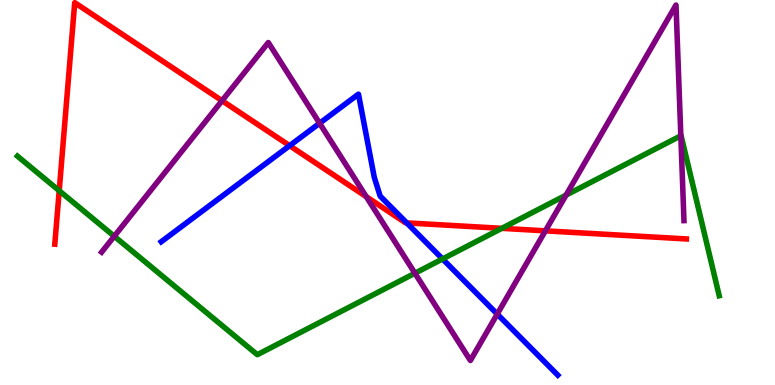[{'lines': ['blue', 'red'], 'intersections': [{'x': 3.74, 'y': 6.22}, {'x': 5.25, 'y': 4.21}]}, {'lines': ['green', 'red'], 'intersections': [{'x': 0.764, 'y': 5.05}, {'x': 6.47, 'y': 4.07}]}, {'lines': ['purple', 'red'], 'intersections': [{'x': 2.87, 'y': 7.38}, {'x': 4.73, 'y': 4.89}, {'x': 7.04, 'y': 4.0}]}, {'lines': ['blue', 'green'], 'intersections': [{'x': 5.71, 'y': 3.27}]}, {'lines': ['blue', 'purple'], 'intersections': [{'x': 4.12, 'y': 6.8}, {'x': 6.42, 'y': 1.84}]}, {'lines': ['green', 'purple'], 'intersections': [{'x': 1.47, 'y': 3.86}, {'x': 5.35, 'y': 2.9}, {'x': 7.3, 'y': 4.93}, {'x': 8.78, 'y': 6.47}]}]